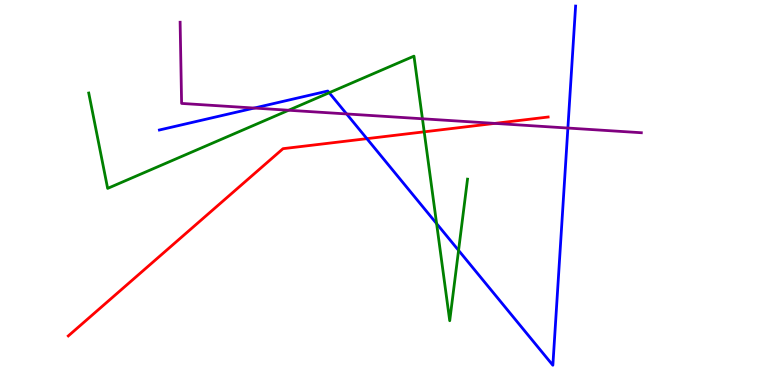[{'lines': ['blue', 'red'], 'intersections': [{'x': 4.73, 'y': 6.4}]}, {'lines': ['green', 'red'], 'intersections': [{'x': 5.47, 'y': 6.58}]}, {'lines': ['purple', 'red'], 'intersections': [{'x': 6.38, 'y': 6.8}]}, {'lines': ['blue', 'green'], 'intersections': [{'x': 4.25, 'y': 7.59}, {'x': 5.63, 'y': 4.19}, {'x': 5.92, 'y': 3.5}]}, {'lines': ['blue', 'purple'], 'intersections': [{'x': 3.28, 'y': 7.19}, {'x': 4.47, 'y': 7.04}, {'x': 7.33, 'y': 6.67}]}, {'lines': ['green', 'purple'], 'intersections': [{'x': 3.72, 'y': 7.14}, {'x': 5.45, 'y': 6.91}]}]